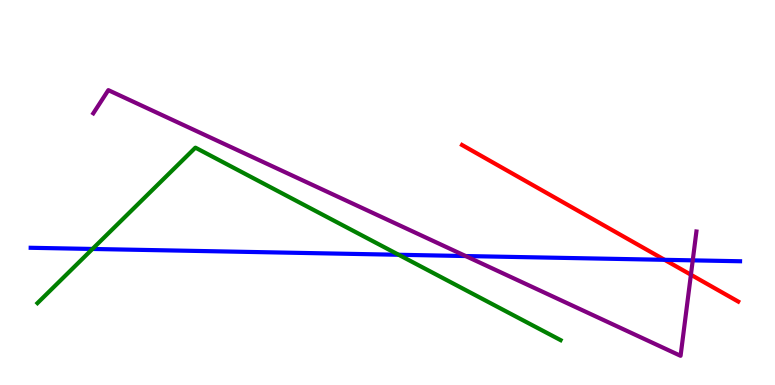[{'lines': ['blue', 'red'], 'intersections': [{'x': 8.58, 'y': 3.25}]}, {'lines': ['green', 'red'], 'intersections': []}, {'lines': ['purple', 'red'], 'intersections': [{'x': 8.92, 'y': 2.86}]}, {'lines': ['blue', 'green'], 'intersections': [{'x': 1.19, 'y': 3.53}, {'x': 5.14, 'y': 3.38}]}, {'lines': ['blue', 'purple'], 'intersections': [{'x': 6.01, 'y': 3.35}, {'x': 8.94, 'y': 3.24}]}, {'lines': ['green', 'purple'], 'intersections': []}]